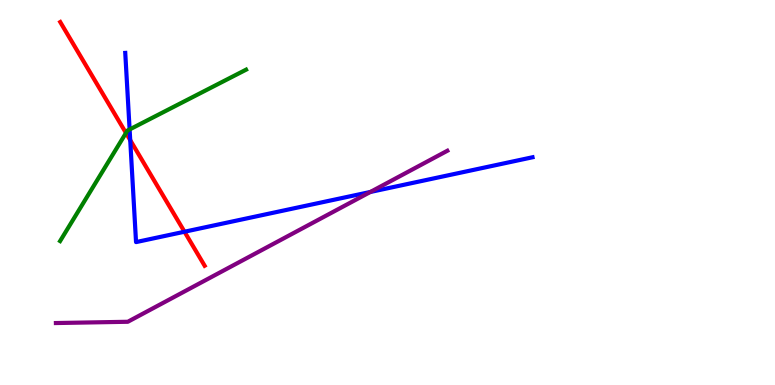[{'lines': ['blue', 'red'], 'intersections': [{'x': 1.68, 'y': 6.36}, {'x': 2.38, 'y': 3.98}]}, {'lines': ['green', 'red'], 'intersections': [{'x': 1.63, 'y': 6.55}]}, {'lines': ['purple', 'red'], 'intersections': []}, {'lines': ['blue', 'green'], 'intersections': [{'x': 1.67, 'y': 6.64}]}, {'lines': ['blue', 'purple'], 'intersections': [{'x': 4.78, 'y': 5.01}]}, {'lines': ['green', 'purple'], 'intersections': []}]